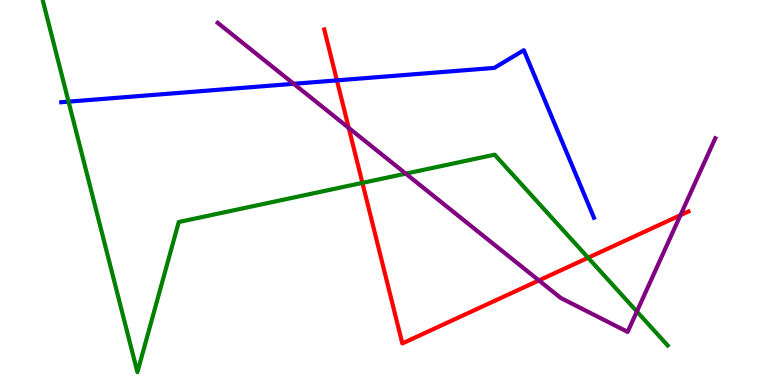[{'lines': ['blue', 'red'], 'intersections': [{'x': 4.35, 'y': 7.91}]}, {'lines': ['green', 'red'], 'intersections': [{'x': 4.68, 'y': 5.25}, {'x': 7.59, 'y': 3.31}]}, {'lines': ['purple', 'red'], 'intersections': [{'x': 4.5, 'y': 6.68}, {'x': 6.95, 'y': 2.72}, {'x': 8.78, 'y': 4.41}]}, {'lines': ['blue', 'green'], 'intersections': [{'x': 0.884, 'y': 7.36}]}, {'lines': ['blue', 'purple'], 'intersections': [{'x': 3.79, 'y': 7.82}]}, {'lines': ['green', 'purple'], 'intersections': [{'x': 5.24, 'y': 5.49}, {'x': 8.22, 'y': 1.91}]}]